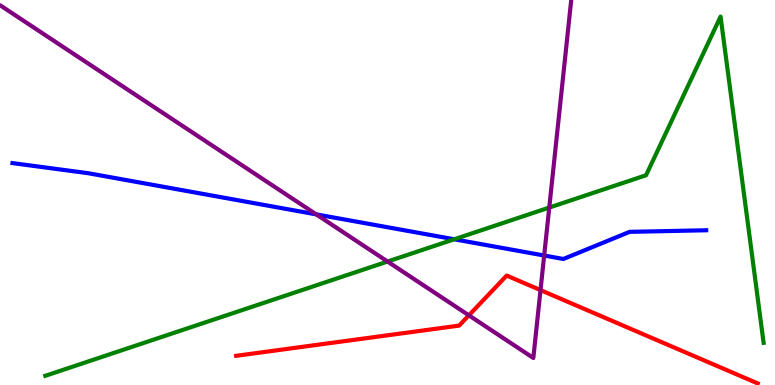[{'lines': ['blue', 'red'], 'intersections': []}, {'lines': ['green', 'red'], 'intersections': []}, {'lines': ['purple', 'red'], 'intersections': [{'x': 6.05, 'y': 1.81}, {'x': 6.97, 'y': 2.46}]}, {'lines': ['blue', 'green'], 'intersections': [{'x': 5.86, 'y': 3.78}]}, {'lines': ['blue', 'purple'], 'intersections': [{'x': 4.08, 'y': 4.43}, {'x': 7.02, 'y': 3.36}]}, {'lines': ['green', 'purple'], 'intersections': [{'x': 5.0, 'y': 3.21}, {'x': 7.09, 'y': 4.61}]}]